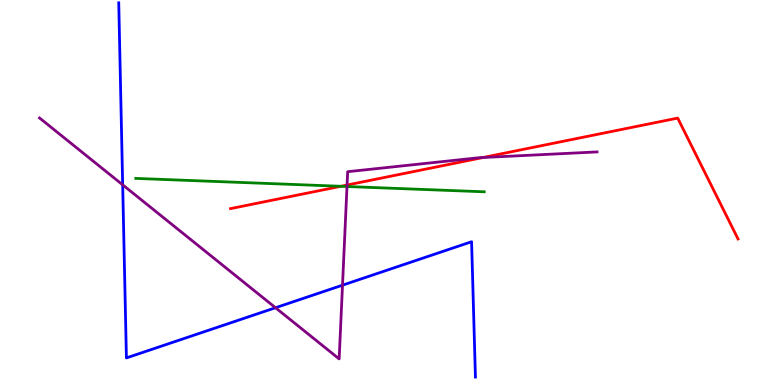[{'lines': ['blue', 'red'], 'intersections': []}, {'lines': ['green', 'red'], 'intersections': [{'x': 4.4, 'y': 5.16}]}, {'lines': ['purple', 'red'], 'intersections': [{'x': 4.48, 'y': 5.19}, {'x': 6.23, 'y': 5.91}]}, {'lines': ['blue', 'green'], 'intersections': []}, {'lines': ['blue', 'purple'], 'intersections': [{'x': 1.58, 'y': 5.2}, {'x': 3.55, 'y': 2.01}, {'x': 4.42, 'y': 2.59}]}, {'lines': ['green', 'purple'], 'intersections': [{'x': 4.48, 'y': 5.16}]}]